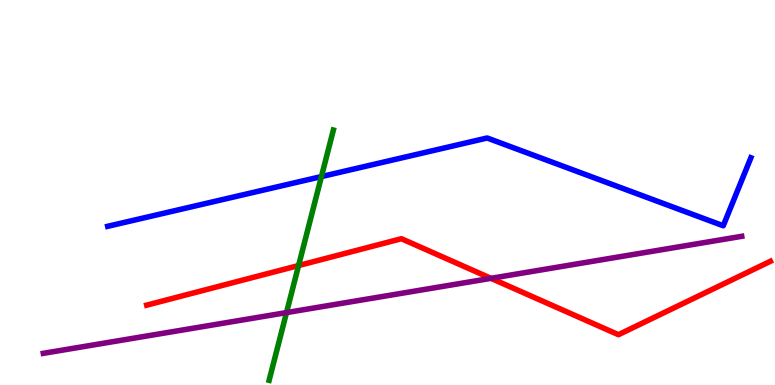[{'lines': ['blue', 'red'], 'intersections': []}, {'lines': ['green', 'red'], 'intersections': [{'x': 3.85, 'y': 3.1}]}, {'lines': ['purple', 'red'], 'intersections': [{'x': 6.34, 'y': 2.77}]}, {'lines': ['blue', 'green'], 'intersections': [{'x': 4.15, 'y': 5.41}]}, {'lines': ['blue', 'purple'], 'intersections': []}, {'lines': ['green', 'purple'], 'intersections': [{'x': 3.7, 'y': 1.88}]}]